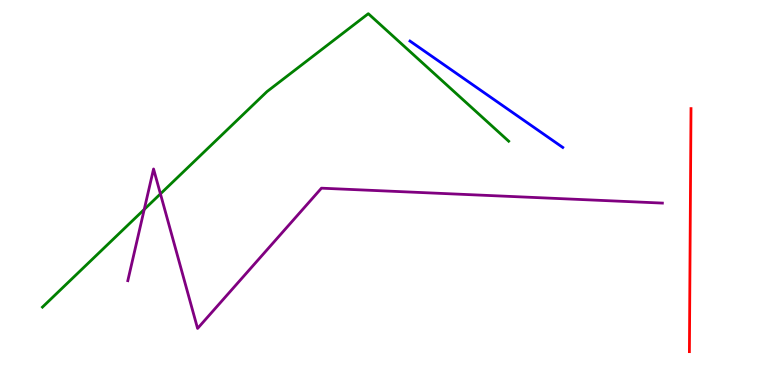[{'lines': ['blue', 'red'], 'intersections': []}, {'lines': ['green', 'red'], 'intersections': []}, {'lines': ['purple', 'red'], 'intersections': []}, {'lines': ['blue', 'green'], 'intersections': []}, {'lines': ['blue', 'purple'], 'intersections': []}, {'lines': ['green', 'purple'], 'intersections': [{'x': 1.86, 'y': 4.56}, {'x': 2.07, 'y': 4.96}]}]